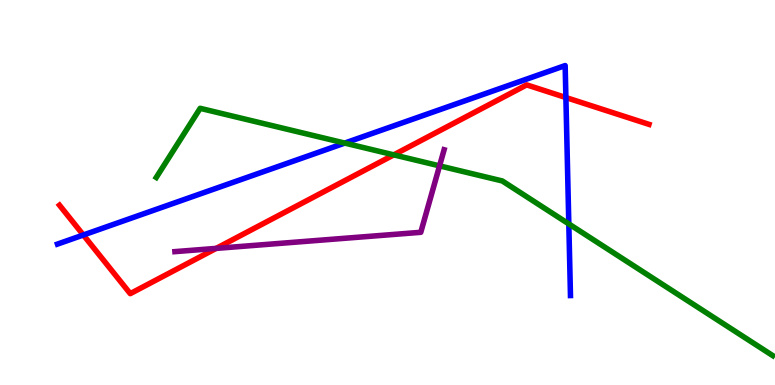[{'lines': ['blue', 'red'], 'intersections': [{'x': 1.08, 'y': 3.9}, {'x': 7.3, 'y': 7.47}]}, {'lines': ['green', 'red'], 'intersections': [{'x': 5.08, 'y': 5.98}]}, {'lines': ['purple', 'red'], 'intersections': [{'x': 2.79, 'y': 3.55}]}, {'lines': ['blue', 'green'], 'intersections': [{'x': 4.45, 'y': 6.28}, {'x': 7.34, 'y': 4.18}]}, {'lines': ['blue', 'purple'], 'intersections': []}, {'lines': ['green', 'purple'], 'intersections': [{'x': 5.67, 'y': 5.69}]}]